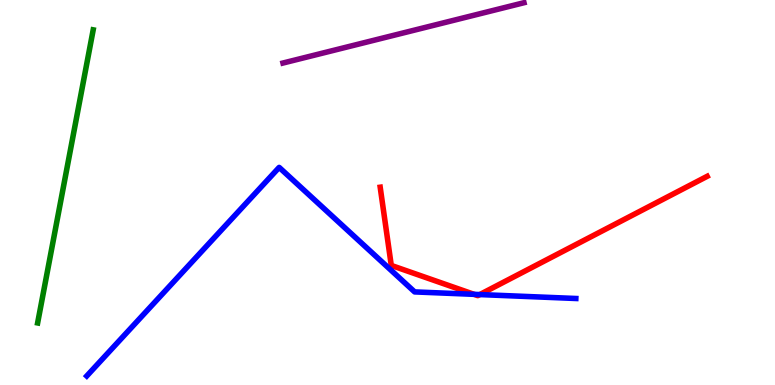[{'lines': ['blue', 'red'], 'intersections': [{'x': 6.12, 'y': 2.35}, {'x': 6.19, 'y': 2.35}]}, {'lines': ['green', 'red'], 'intersections': []}, {'lines': ['purple', 'red'], 'intersections': []}, {'lines': ['blue', 'green'], 'intersections': []}, {'lines': ['blue', 'purple'], 'intersections': []}, {'lines': ['green', 'purple'], 'intersections': []}]